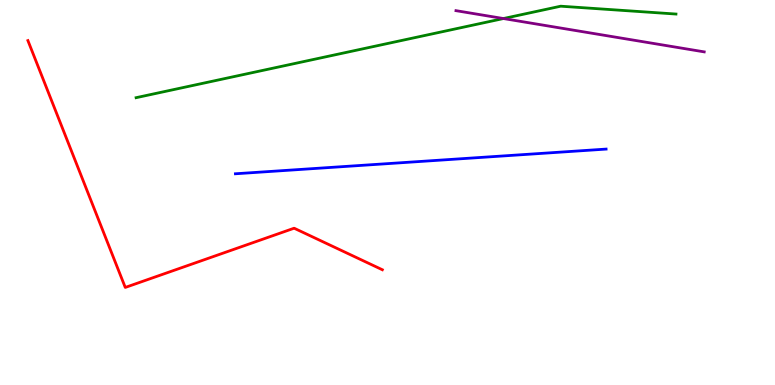[{'lines': ['blue', 'red'], 'intersections': []}, {'lines': ['green', 'red'], 'intersections': []}, {'lines': ['purple', 'red'], 'intersections': []}, {'lines': ['blue', 'green'], 'intersections': []}, {'lines': ['blue', 'purple'], 'intersections': []}, {'lines': ['green', 'purple'], 'intersections': [{'x': 6.5, 'y': 9.52}]}]